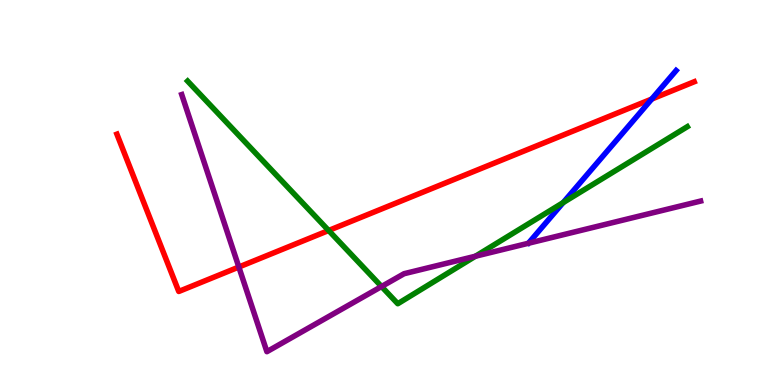[{'lines': ['blue', 'red'], 'intersections': [{'x': 8.41, 'y': 7.43}]}, {'lines': ['green', 'red'], 'intersections': [{'x': 4.24, 'y': 4.01}]}, {'lines': ['purple', 'red'], 'intersections': [{'x': 3.08, 'y': 3.06}]}, {'lines': ['blue', 'green'], 'intersections': [{'x': 7.27, 'y': 4.74}]}, {'lines': ['blue', 'purple'], 'intersections': []}, {'lines': ['green', 'purple'], 'intersections': [{'x': 4.92, 'y': 2.56}, {'x': 6.13, 'y': 3.34}]}]